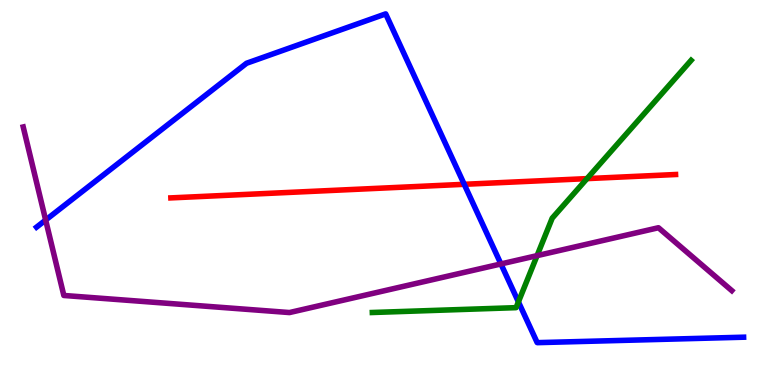[{'lines': ['blue', 'red'], 'intersections': [{'x': 5.99, 'y': 5.21}]}, {'lines': ['green', 'red'], 'intersections': [{'x': 7.57, 'y': 5.36}]}, {'lines': ['purple', 'red'], 'intersections': []}, {'lines': ['blue', 'green'], 'intersections': [{'x': 6.69, 'y': 2.16}]}, {'lines': ['blue', 'purple'], 'intersections': [{'x': 0.589, 'y': 4.28}, {'x': 6.46, 'y': 3.14}]}, {'lines': ['green', 'purple'], 'intersections': [{'x': 6.93, 'y': 3.36}]}]